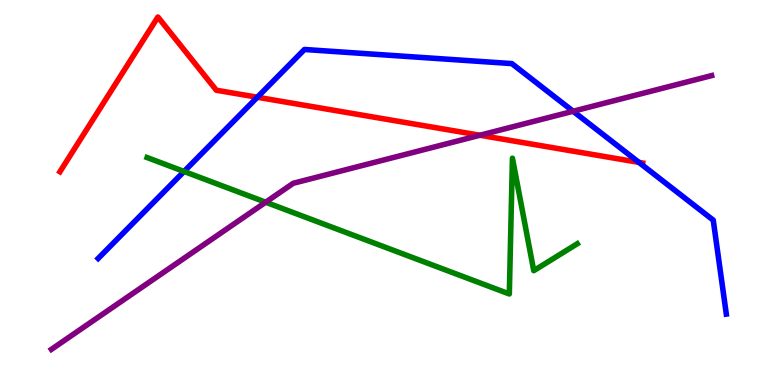[{'lines': ['blue', 'red'], 'intersections': [{'x': 3.32, 'y': 7.47}, {'x': 8.24, 'y': 5.78}]}, {'lines': ['green', 'red'], 'intersections': []}, {'lines': ['purple', 'red'], 'intersections': [{'x': 6.19, 'y': 6.49}]}, {'lines': ['blue', 'green'], 'intersections': [{'x': 2.37, 'y': 5.55}]}, {'lines': ['blue', 'purple'], 'intersections': [{'x': 7.4, 'y': 7.11}]}, {'lines': ['green', 'purple'], 'intersections': [{'x': 3.43, 'y': 4.75}]}]